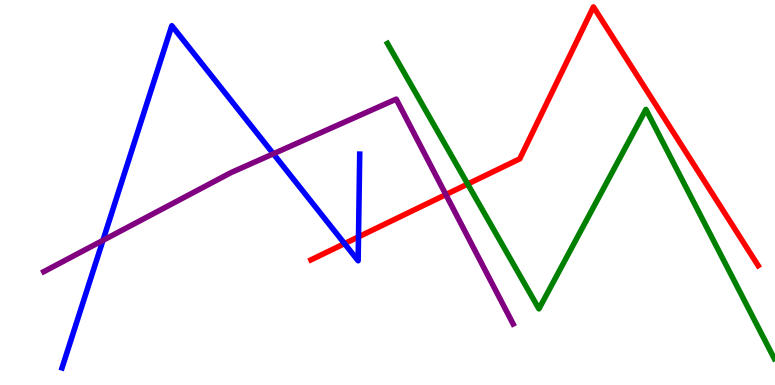[{'lines': ['blue', 'red'], 'intersections': [{'x': 4.45, 'y': 3.67}, {'x': 4.63, 'y': 3.85}]}, {'lines': ['green', 'red'], 'intersections': [{'x': 6.03, 'y': 5.22}]}, {'lines': ['purple', 'red'], 'intersections': [{'x': 5.75, 'y': 4.95}]}, {'lines': ['blue', 'green'], 'intersections': []}, {'lines': ['blue', 'purple'], 'intersections': [{'x': 1.33, 'y': 3.76}, {'x': 3.53, 'y': 6.01}]}, {'lines': ['green', 'purple'], 'intersections': []}]